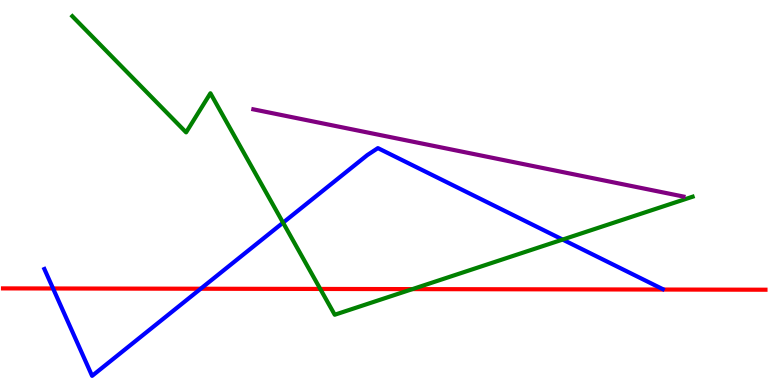[{'lines': ['blue', 'red'], 'intersections': [{'x': 0.685, 'y': 2.51}, {'x': 2.59, 'y': 2.5}]}, {'lines': ['green', 'red'], 'intersections': [{'x': 4.13, 'y': 2.49}, {'x': 5.32, 'y': 2.49}]}, {'lines': ['purple', 'red'], 'intersections': []}, {'lines': ['blue', 'green'], 'intersections': [{'x': 3.65, 'y': 4.22}, {'x': 7.26, 'y': 3.78}]}, {'lines': ['blue', 'purple'], 'intersections': []}, {'lines': ['green', 'purple'], 'intersections': []}]